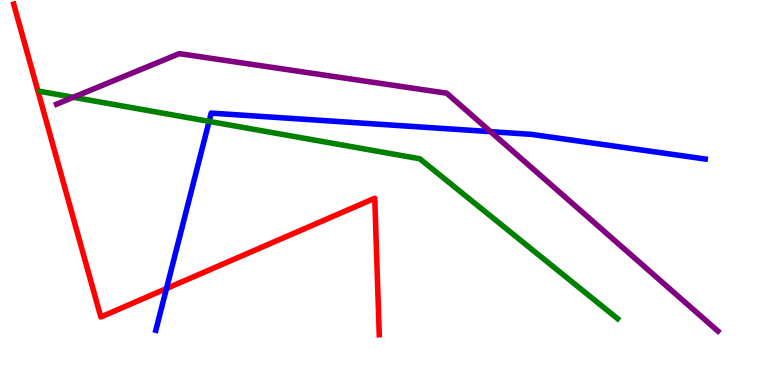[{'lines': ['blue', 'red'], 'intersections': [{'x': 2.15, 'y': 2.51}]}, {'lines': ['green', 'red'], 'intersections': []}, {'lines': ['purple', 'red'], 'intersections': []}, {'lines': ['blue', 'green'], 'intersections': [{'x': 2.7, 'y': 6.85}]}, {'lines': ['blue', 'purple'], 'intersections': [{'x': 6.33, 'y': 6.58}]}, {'lines': ['green', 'purple'], 'intersections': [{'x': 0.946, 'y': 7.47}]}]